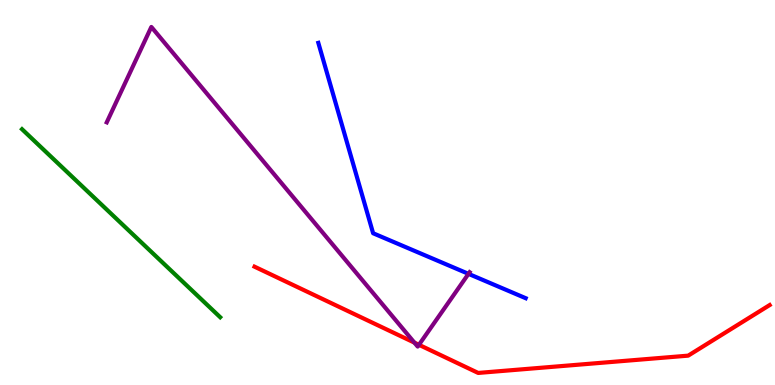[{'lines': ['blue', 'red'], 'intersections': []}, {'lines': ['green', 'red'], 'intersections': []}, {'lines': ['purple', 'red'], 'intersections': [{'x': 5.35, 'y': 1.1}, {'x': 5.41, 'y': 1.04}]}, {'lines': ['blue', 'green'], 'intersections': []}, {'lines': ['blue', 'purple'], 'intersections': [{'x': 6.05, 'y': 2.89}]}, {'lines': ['green', 'purple'], 'intersections': []}]